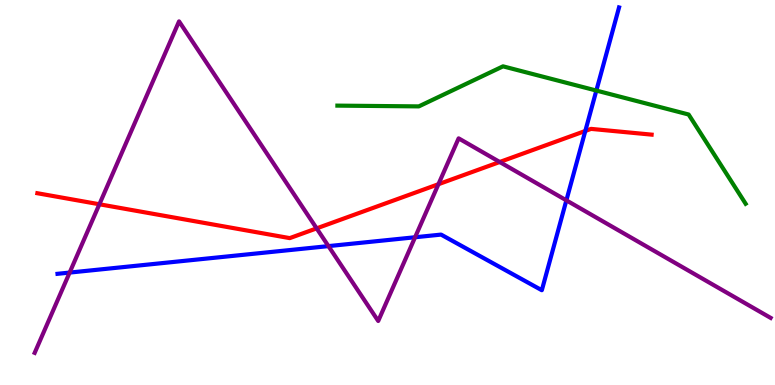[{'lines': ['blue', 'red'], 'intersections': [{'x': 7.55, 'y': 6.6}]}, {'lines': ['green', 'red'], 'intersections': []}, {'lines': ['purple', 'red'], 'intersections': [{'x': 1.28, 'y': 4.69}, {'x': 4.09, 'y': 4.07}, {'x': 5.66, 'y': 5.22}, {'x': 6.45, 'y': 5.79}]}, {'lines': ['blue', 'green'], 'intersections': [{'x': 7.69, 'y': 7.65}]}, {'lines': ['blue', 'purple'], 'intersections': [{'x': 0.899, 'y': 2.92}, {'x': 4.24, 'y': 3.61}, {'x': 5.36, 'y': 3.84}, {'x': 7.31, 'y': 4.8}]}, {'lines': ['green', 'purple'], 'intersections': []}]